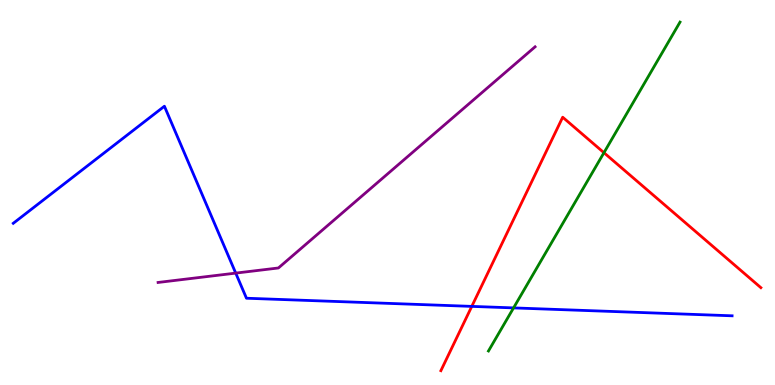[{'lines': ['blue', 'red'], 'intersections': [{'x': 6.09, 'y': 2.04}]}, {'lines': ['green', 'red'], 'intersections': [{'x': 7.79, 'y': 6.03}]}, {'lines': ['purple', 'red'], 'intersections': []}, {'lines': ['blue', 'green'], 'intersections': [{'x': 6.63, 'y': 2.0}]}, {'lines': ['blue', 'purple'], 'intersections': [{'x': 3.04, 'y': 2.91}]}, {'lines': ['green', 'purple'], 'intersections': []}]